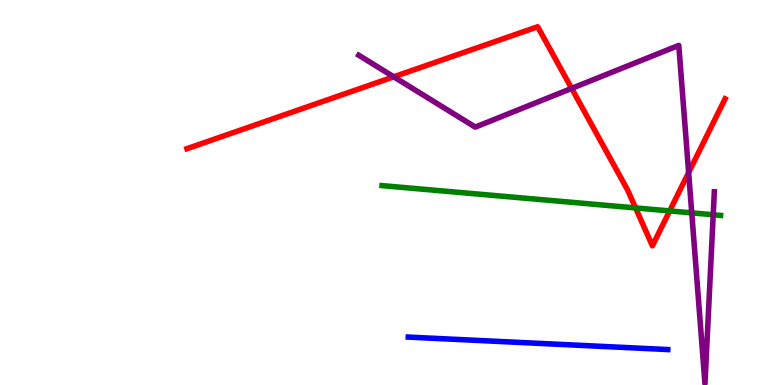[{'lines': ['blue', 'red'], 'intersections': []}, {'lines': ['green', 'red'], 'intersections': [{'x': 8.2, 'y': 4.6}, {'x': 8.64, 'y': 4.52}]}, {'lines': ['purple', 'red'], 'intersections': [{'x': 5.08, 'y': 8.0}, {'x': 7.38, 'y': 7.7}, {'x': 8.89, 'y': 5.52}]}, {'lines': ['blue', 'green'], 'intersections': []}, {'lines': ['blue', 'purple'], 'intersections': []}, {'lines': ['green', 'purple'], 'intersections': [{'x': 8.93, 'y': 4.47}, {'x': 9.2, 'y': 4.42}]}]